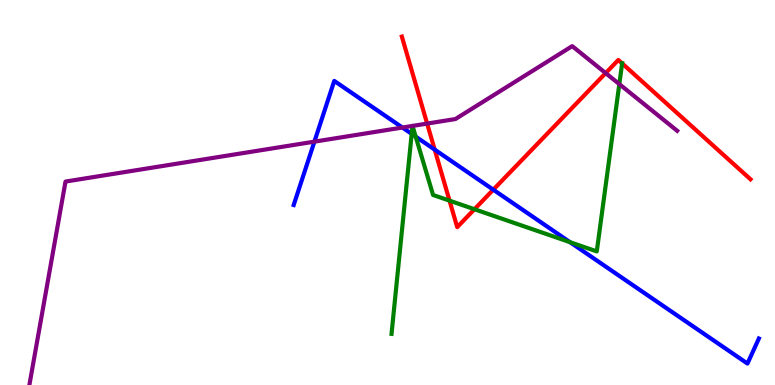[{'lines': ['blue', 'red'], 'intersections': [{'x': 5.61, 'y': 6.11}, {'x': 6.37, 'y': 5.07}]}, {'lines': ['green', 'red'], 'intersections': [{'x': 5.8, 'y': 4.79}, {'x': 6.12, 'y': 4.57}, {'x': 8.03, 'y': 8.35}]}, {'lines': ['purple', 'red'], 'intersections': [{'x': 5.51, 'y': 6.79}, {'x': 7.81, 'y': 8.1}]}, {'lines': ['blue', 'green'], 'intersections': [{'x': 5.31, 'y': 6.52}, {'x': 5.36, 'y': 6.45}, {'x': 7.36, 'y': 3.71}]}, {'lines': ['blue', 'purple'], 'intersections': [{'x': 4.06, 'y': 6.32}, {'x': 5.19, 'y': 6.69}]}, {'lines': ['green', 'purple'], 'intersections': [{'x': 5.32, 'y': 6.73}, {'x': 5.32, 'y': 6.73}, {'x': 7.99, 'y': 7.81}]}]